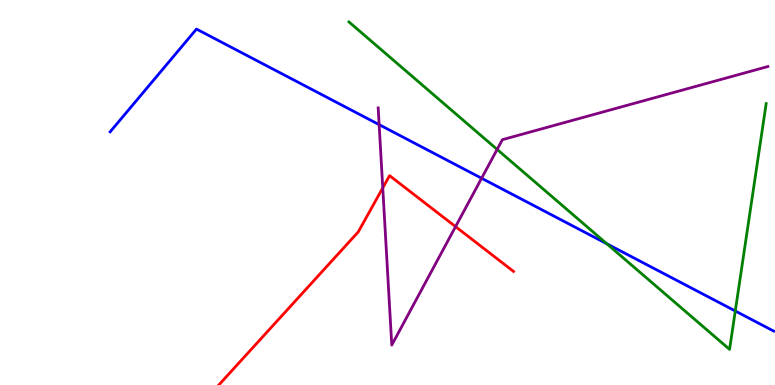[{'lines': ['blue', 'red'], 'intersections': []}, {'lines': ['green', 'red'], 'intersections': []}, {'lines': ['purple', 'red'], 'intersections': [{'x': 4.94, 'y': 5.12}, {'x': 5.88, 'y': 4.11}]}, {'lines': ['blue', 'green'], 'intersections': [{'x': 7.83, 'y': 3.67}, {'x': 9.49, 'y': 1.92}]}, {'lines': ['blue', 'purple'], 'intersections': [{'x': 4.89, 'y': 6.76}, {'x': 6.21, 'y': 5.37}]}, {'lines': ['green', 'purple'], 'intersections': [{'x': 6.41, 'y': 6.12}]}]